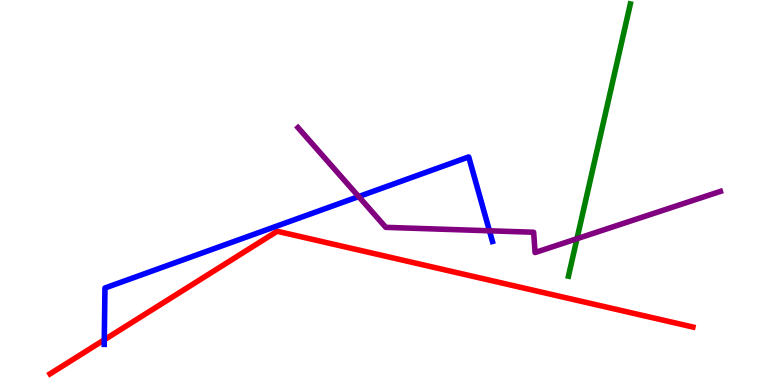[{'lines': ['blue', 'red'], 'intersections': [{'x': 1.35, 'y': 1.17}]}, {'lines': ['green', 'red'], 'intersections': []}, {'lines': ['purple', 'red'], 'intersections': []}, {'lines': ['blue', 'green'], 'intersections': []}, {'lines': ['blue', 'purple'], 'intersections': [{'x': 4.63, 'y': 4.89}, {'x': 6.32, 'y': 4.01}]}, {'lines': ['green', 'purple'], 'intersections': [{'x': 7.44, 'y': 3.8}]}]